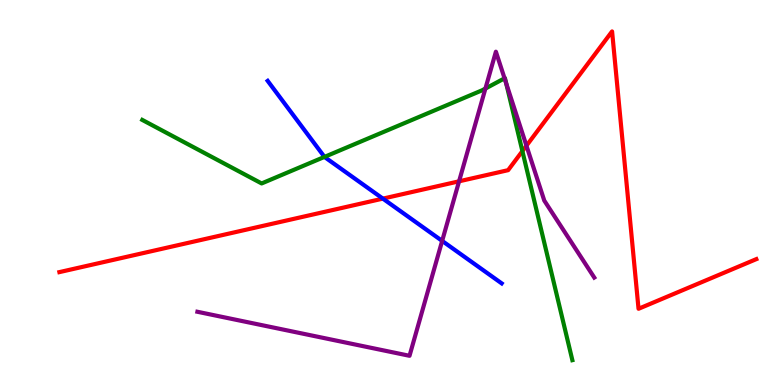[{'lines': ['blue', 'red'], 'intersections': [{'x': 4.94, 'y': 4.84}]}, {'lines': ['green', 'red'], 'intersections': [{'x': 6.74, 'y': 6.07}]}, {'lines': ['purple', 'red'], 'intersections': [{'x': 5.92, 'y': 5.29}, {'x': 6.79, 'y': 6.22}]}, {'lines': ['blue', 'green'], 'intersections': [{'x': 4.19, 'y': 5.92}]}, {'lines': ['blue', 'purple'], 'intersections': [{'x': 5.71, 'y': 3.74}]}, {'lines': ['green', 'purple'], 'intersections': [{'x': 6.26, 'y': 7.7}, {'x': 6.51, 'y': 7.97}, {'x': 6.53, 'y': 7.83}]}]